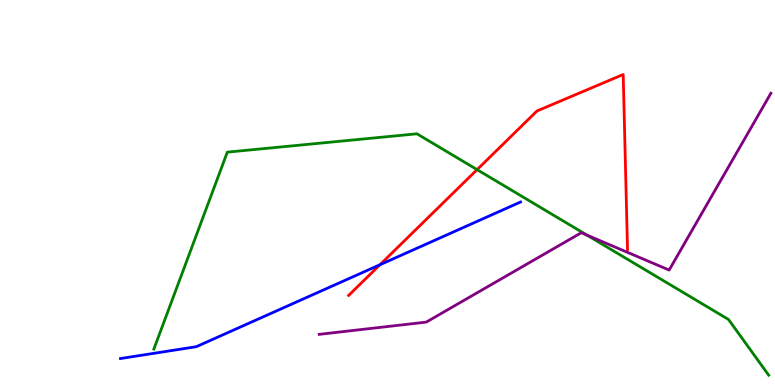[{'lines': ['blue', 'red'], 'intersections': [{'x': 4.9, 'y': 3.12}]}, {'lines': ['green', 'red'], 'intersections': [{'x': 6.16, 'y': 5.59}]}, {'lines': ['purple', 'red'], 'intersections': []}, {'lines': ['blue', 'green'], 'intersections': []}, {'lines': ['blue', 'purple'], 'intersections': []}, {'lines': ['green', 'purple'], 'intersections': [{'x': 7.57, 'y': 3.89}]}]